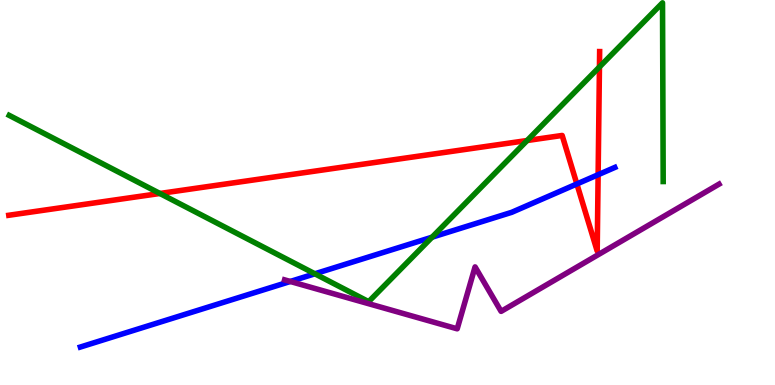[{'lines': ['blue', 'red'], 'intersections': [{'x': 7.44, 'y': 5.22}, {'x': 7.72, 'y': 5.46}]}, {'lines': ['green', 'red'], 'intersections': [{'x': 2.06, 'y': 4.97}, {'x': 6.8, 'y': 6.35}, {'x': 7.73, 'y': 8.26}]}, {'lines': ['purple', 'red'], 'intersections': []}, {'lines': ['blue', 'green'], 'intersections': [{'x': 4.06, 'y': 2.89}, {'x': 5.58, 'y': 3.84}]}, {'lines': ['blue', 'purple'], 'intersections': [{'x': 3.75, 'y': 2.69}]}, {'lines': ['green', 'purple'], 'intersections': []}]